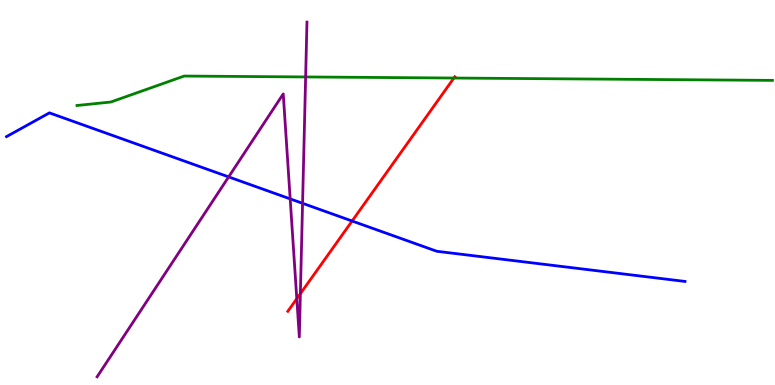[{'lines': ['blue', 'red'], 'intersections': [{'x': 4.54, 'y': 4.26}]}, {'lines': ['green', 'red'], 'intersections': [{'x': 5.86, 'y': 7.97}]}, {'lines': ['purple', 'red'], 'intersections': [{'x': 3.83, 'y': 2.24}, {'x': 3.88, 'y': 2.37}]}, {'lines': ['blue', 'green'], 'intersections': []}, {'lines': ['blue', 'purple'], 'intersections': [{'x': 2.95, 'y': 5.41}, {'x': 3.74, 'y': 4.83}, {'x': 3.9, 'y': 4.72}]}, {'lines': ['green', 'purple'], 'intersections': [{'x': 3.94, 'y': 8.0}]}]